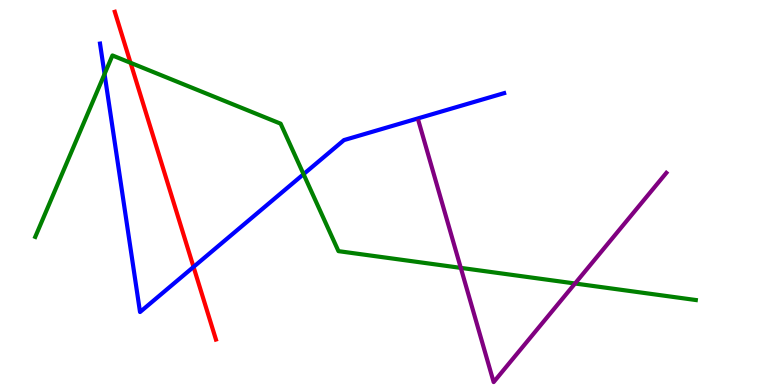[{'lines': ['blue', 'red'], 'intersections': [{'x': 2.5, 'y': 3.07}]}, {'lines': ['green', 'red'], 'intersections': [{'x': 1.68, 'y': 8.37}]}, {'lines': ['purple', 'red'], 'intersections': []}, {'lines': ['blue', 'green'], 'intersections': [{'x': 1.35, 'y': 8.08}, {'x': 3.92, 'y': 5.48}]}, {'lines': ['blue', 'purple'], 'intersections': []}, {'lines': ['green', 'purple'], 'intersections': [{'x': 5.95, 'y': 3.04}, {'x': 7.42, 'y': 2.64}]}]